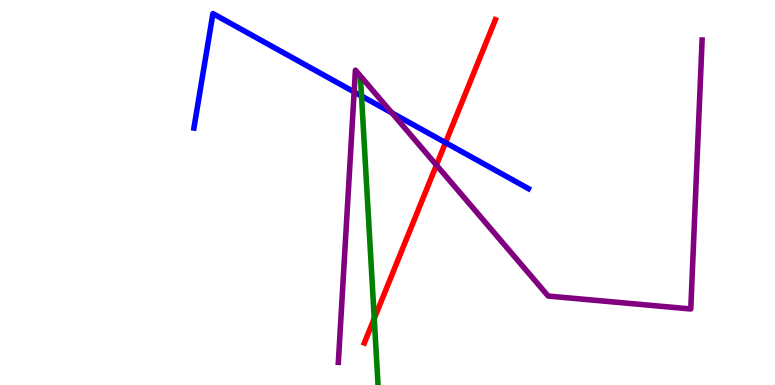[{'lines': ['blue', 'red'], 'intersections': [{'x': 5.75, 'y': 6.3}]}, {'lines': ['green', 'red'], 'intersections': [{'x': 4.83, 'y': 1.73}]}, {'lines': ['purple', 'red'], 'intersections': [{'x': 5.63, 'y': 5.71}]}, {'lines': ['blue', 'green'], 'intersections': [{'x': 4.66, 'y': 7.51}]}, {'lines': ['blue', 'purple'], 'intersections': [{'x': 4.57, 'y': 7.61}, {'x': 5.06, 'y': 7.07}]}, {'lines': ['green', 'purple'], 'intersections': []}]